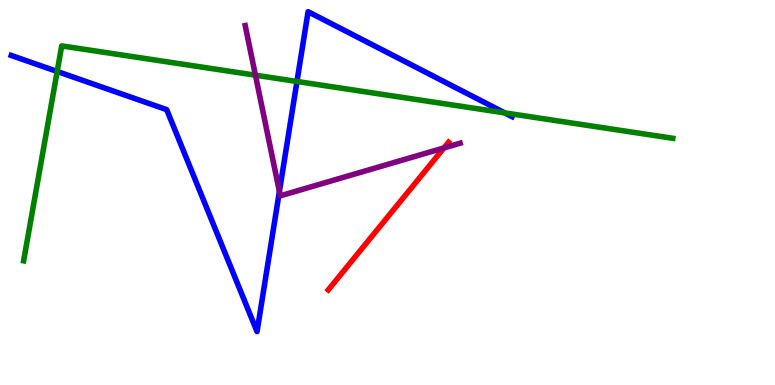[{'lines': ['blue', 'red'], 'intersections': []}, {'lines': ['green', 'red'], 'intersections': []}, {'lines': ['purple', 'red'], 'intersections': [{'x': 5.73, 'y': 6.16}]}, {'lines': ['blue', 'green'], 'intersections': [{'x': 0.738, 'y': 8.14}, {'x': 3.83, 'y': 7.88}, {'x': 6.51, 'y': 7.07}]}, {'lines': ['blue', 'purple'], 'intersections': [{'x': 3.61, 'y': 5.03}]}, {'lines': ['green', 'purple'], 'intersections': [{'x': 3.3, 'y': 8.05}]}]